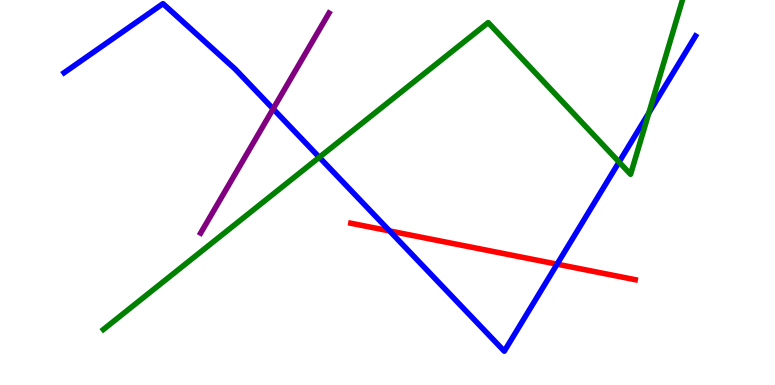[{'lines': ['blue', 'red'], 'intersections': [{'x': 5.03, 'y': 4.0}, {'x': 7.19, 'y': 3.14}]}, {'lines': ['green', 'red'], 'intersections': []}, {'lines': ['purple', 'red'], 'intersections': []}, {'lines': ['blue', 'green'], 'intersections': [{'x': 4.12, 'y': 5.91}, {'x': 7.99, 'y': 5.79}, {'x': 8.37, 'y': 7.07}]}, {'lines': ['blue', 'purple'], 'intersections': [{'x': 3.52, 'y': 7.17}]}, {'lines': ['green', 'purple'], 'intersections': []}]